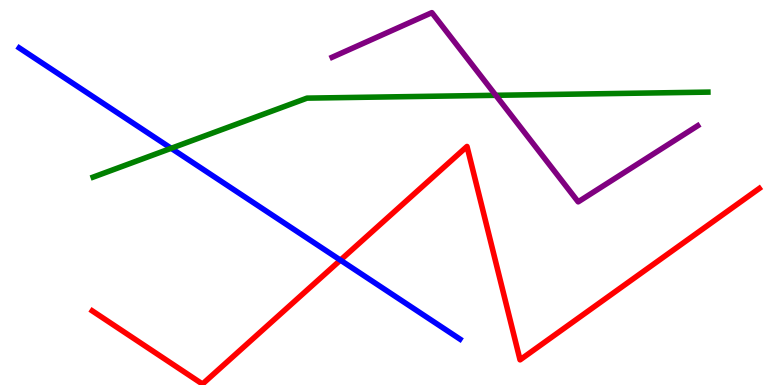[{'lines': ['blue', 'red'], 'intersections': [{'x': 4.39, 'y': 3.24}]}, {'lines': ['green', 'red'], 'intersections': []}, {'lines': ['purple', 'red'], 'intersections': []}, {'lines': ['blue', 'green'], 'intersections': [{'x': 2.21, 'y': 6.15}]}, {'lines': ['blue', 'purple'], 'intersections': []}, {'lines': ['green', 'purple'], 'intersections': [{'x': 6.4, 'y': 7.52}]}]